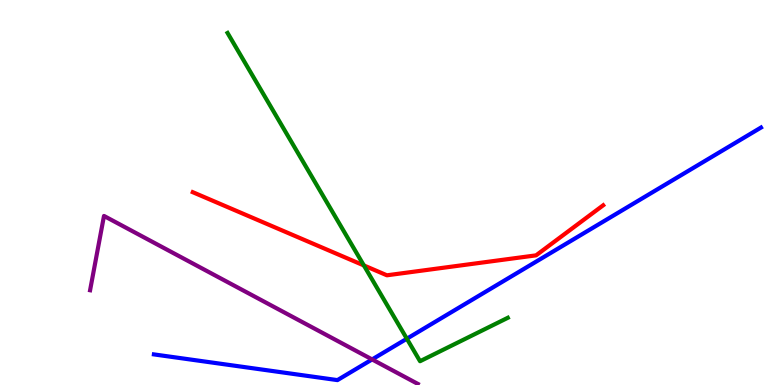[{'lines': ['blue', 'red'], 'intersections': []}, {'lines': ['green', 'red'], 'intersections': [{'x': 4.7, 'y': 3.11}]}, {'lines': ['purple', 'red'], 'intersections': []}, {'lines': ['blue', 'green'], 'intersections': [{'x': 5.25, 'y': 1.2}]}, {'lines': ['blue', 'purple'], 'intersections': [{'x': 4.8, 'y': 0.664}]}, {'lines': ['green', 'purple'], 'intersections': []}]